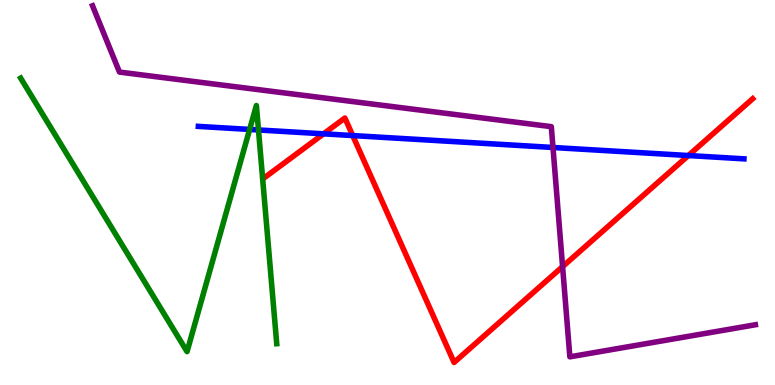[{'lines': ['blue', 'red'], 'intersections': [{'x': 4.18, 'y': 6.52}, {'x': 4.55, 'y': 6.48}, {'x': 8.88, 'y': 5.96}]}, {'lines': ['green', 'red'], 'intersections': []}, {'lines': ['purple', 'red'], 'intersections': [{'x': 7.26, 'y': 3.07}]}, {'lines': ['blue', 'green'], 'intersections': [{'x': 3.22, 'y': 6.64}, {'x': 3.34, 'y': 6.62}]}, {'lines': ['blue', 'purple'], 'intersections': [{'x': 7.14, 'y': 6.17}]}, {'lines': ['green', 'purple'], 'intersections': []}]